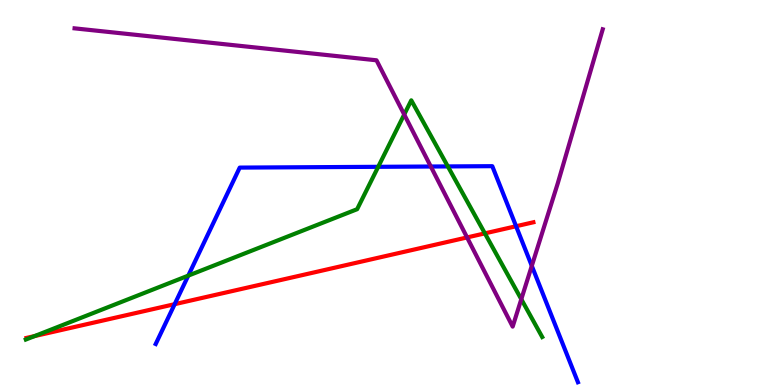[{'lines': ['blue', 'red'], 'intersections': [{'x': 2.25, 'y': 2.1}, {'x': 6.66, 'y': 4.12}]}, {'lines': ['green', 'red'], 'intersections': [{'x': 0.447, 'y': 1.27}, {'x': 6.26, 'y': 3.94}]}, {'lines': ['purple', 'red'], 'intersections': [{'x': 6.03, 'y': 3.83}]}, {'lines': ['blue', 'green'], 'intersections': [{'x': 2.43, 'y': 2.84}, {'x': 4.88, 'y': 5.67}, {'x': 5.78, 'y': 5.68}]}, {'lines': ['blue', 'purple'], 'intersections': [{'x': 5.56, 'y': 5.67}, {'x': 6.86, 'y': 3.09}]}, {'lines': ['green', 'purple'], 'intersections': [{'x': 5.22, 'y': 7.03}, {'x': 6.73, 'y': 2.23}]}]